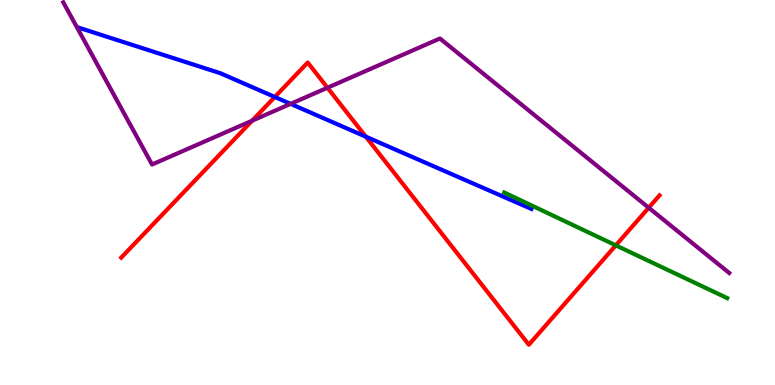[{'lines': ['blue', 'red'], 'intersections': [{'x': 3.55, 'y': 7.48}, {'x': 4.72, 'y': 6.45}]}, {'lines': ['green', 'red'], 'intersections': [{'x': 7.95, 'y': 3.63}]}, {'lines': ['purple', 'red'], 'intersections': [{'x': 3.25, 'y': 6.86}, {'x': 4.23, 'y': 7.72}, {'x': 8.37, 'y': 4.6}]}, {'lines': ['blue', 'green'], 'intersections': []}, {'lines': ['blue', 'purple'], 'intersections': [{'x': 3.75, 'y': 7.3}]}, {'lines': ['green', 'purple'], 'intersections': []}]